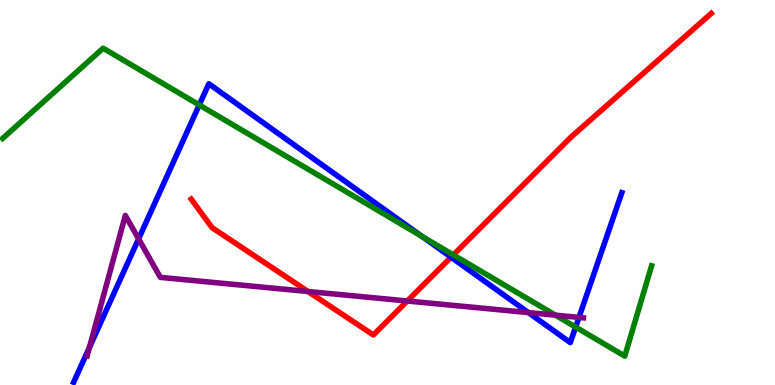[{'lines': ['blue', 'red'], 'intersections': [{'x': 5.82, 'y': 3.32}]}, {'lines': ['green', 'red'], 'intersections': [{'x': 5.85, 'y': 3.38}]}, {'lines': ['purple', 'red'], 'intersections': [{'x': 3.97, 'y': 2.43}, {'x': 5.26, 'y': 2.18}]}, {'lines': ['blue', 'green'], 'intersections': [{'x': 2.57, 'y': 7.27}, {'x': 5.45, 'y': 3.86}, {'x': 7.43, 'y': 1.5}]}, {'lines': ['blue', 'purple'], 'intersections': [{'x': 1.15, 'y': 0.976}, {'x': 1.79, 'y': 3.8}, {'x': 6.82, 'y': 1.88}, {'x': 7.47, 'y': 1.76}]}, {'lines': ['green', 'purple'], 'intersections': [{'x': 7.17, 'y': 1.81}]}]